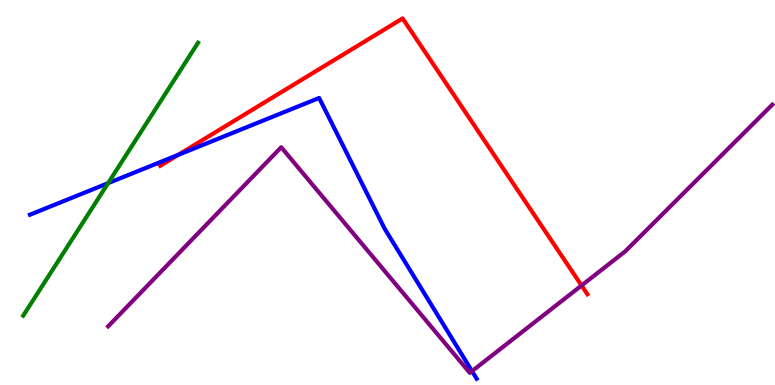[{'lines': ['blue', 'red'], 'intersections': [{'x': 2.3, 'y': 5.98}]}, {'lines': ['green', 'red'], 'intersections': []}, {'lines': ['purple', 'red'], 'intersections': [{'x': 7.5, 'y': 2.58}]}, {'lines': ['blue', 'green'], 'intersections': [{'x': 1.39, 'y': 5.24}]}, {'lines': ['blue', 'purple'], 'intersections': [{'x': 6.09, 'y': 0.36}]}, {'lines': ['green', 'purple'], 'intersections': []}]